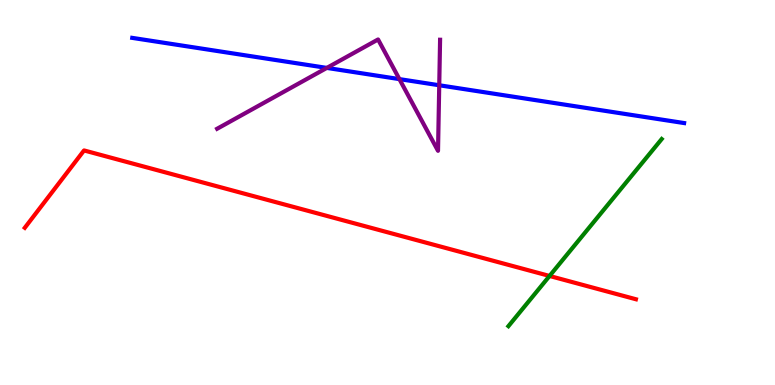[{'lines': ['blue', 'red'], 'intersections': []}, {'lines': ['green', 'red'], 'intersections': [{'x': 7.09, 'y': 2.83}]}, {'lines': ['purple', 'red'], 'intersections': []}, {'lines': ['blue', 'green'], 'intersections': []}, {'lines': ['blue', 'purple'], 'intersections': [{'x': 4.22, 'y': 8.24}, {'x': 5.15, 'y': 7.95}, {'x': 5.67, 'y': 7.79}]}, {'lines': ['green', 'purple'], 'intersections': []}]